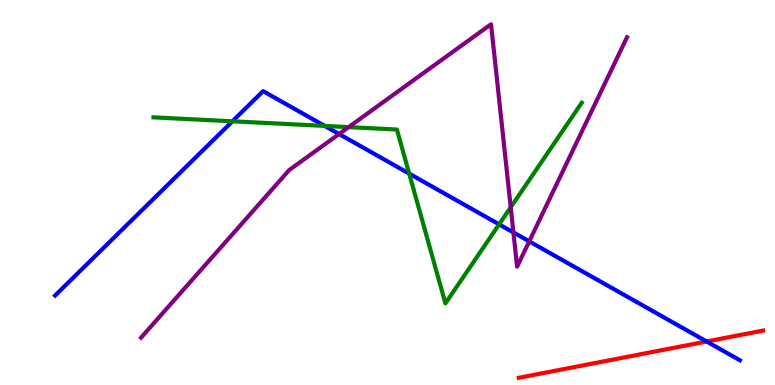[{'lines': ['blue', 'red'], 'intersections': [{'x': 9.12, 'y': 1.13}]}, {'lines': ['green', 'red'], 'intersections': []}, {'lines': ['purple', 'red'], 'intersections': []}, {'lines': ['blue', 'green'], 'intersections': [{'x': 3.0, 'y': 6.85}, {'x': 4.19, 'y': 6.73}, {'x': 5.28, 'y': 5.49}, {'x': 6.44, 'y': 4.17}]}, {'lines': ['blue', 'purple'], 'intersections': [{'x': 4.38, 'y': 6.52}, {'x': 6.62, 'y': 3.96}, {'x': 6.83, 'y': 3.73}]}, {'lines': ['green', 'purple'], 'intersections': [{'x': 4.5, 'y': 6.7}, {'x': 6.59, 'y': 4.62}]}]